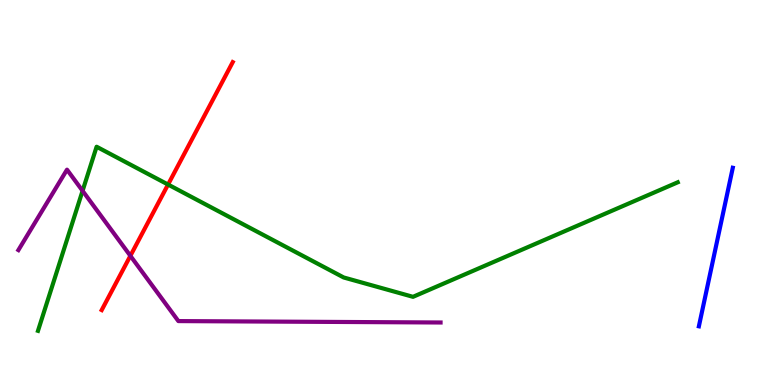[{'lines': ['blue', 'red'], 'intersections': []}, {'lines': ['green', 'red'], 'intersections': [{'x': 2.17, 'y': 5.21}]}, {'lines': ['purple', 'red'], 'intersections': [{'x': 1.68, 'y': 3.36}]}, {'lines': ['blue', 'green'], 'intersections': []}, {'lines': ['blue', 'purple'], 'intersections': []}, {'lines': ['green', 'purple'], 'intersections': [{'x': 1.07, 'y': 5.04}]}]